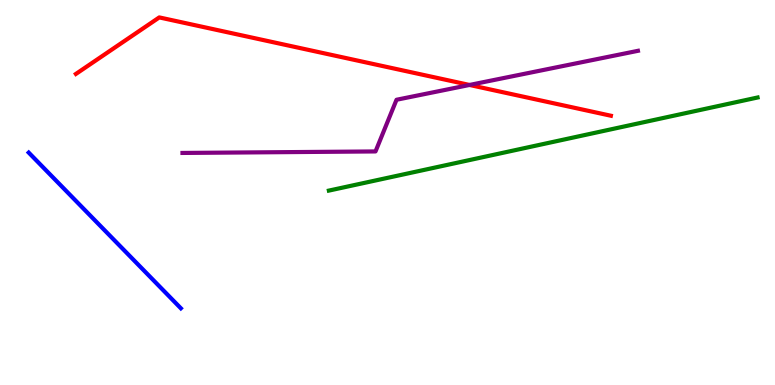[{'lines': ['blue', 'red'], 'intersections': []}, {'lines': ['green', 'red'], 'intersections': []}, {'lines': ['purple', 'red'], 'intersections': [{'x': 6.06, 'y': 7.79}]}, {'lines': ['blue', 'green'], 'intersections': []}, {'lines': ['blue', 'purple'], 'intersections': []}, {'lines': ['green', 'purple'], 'intersections': []}]